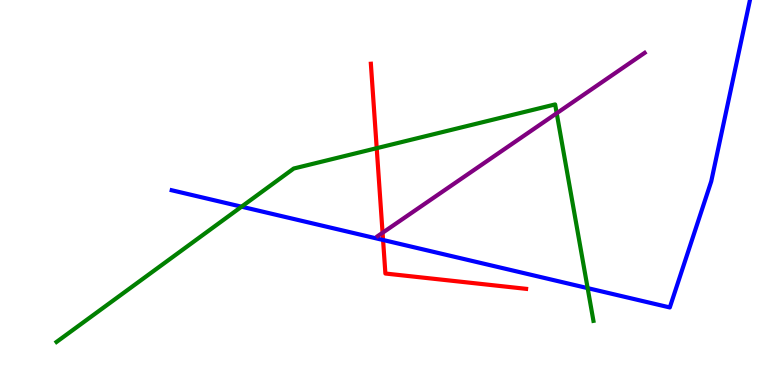[{'lines': ['blue', 'red'], 'intersections': [{'x': 4.94, 'y': 3.77}]}, {'lines': ['green', 'red'], 'intersections': [{'x': 4.86, 'y': 6.15}]}, {'lines': ['purple', 'red'], 'intersections': [{'x': 4.94, 'y': 3.95}]}, {'lines': ['blue', 'green'], 'intersections': [{'x': 3.12, 'y': 4.63}, {'x': 7.58, 'y': 2.52}]}, {'lines': ['blue', 'purple'], 'intersections': []}, {'lines': ['green', 'purple'], 'intersections': [{'x': 7.18, 'y': 7.06}]}]